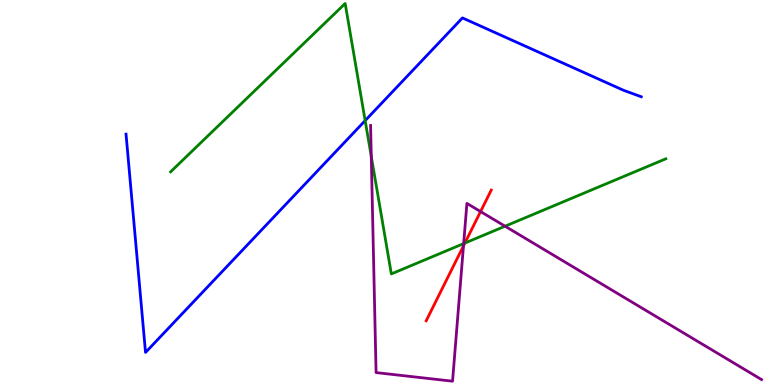[{'lines': ['blue', 'red'], 'intersections': []}, {'lines': ['green', 'red'], 'intersections': [{'x': 6.0, 'y': 3.69}]}, {'lines': ['purple', 'red'], 'intersections': [{'x': 5.98, 'y': 3.61}, {'x': 6.2, 'y': 4.5}]}, {'lines': ['blue', 'green'], 'intersections': [{'x': 4.71, 'y': 6.87}]}, {'lines': ['blue', 'purple'], 'intersections': []}, {'lines': ['green', 'purple'], 'intersections': [{'x': 4.79, 'y': 5.94}, {'x': 5.98, 'y': 3.67}, {'x': 6.52, 'y': 4.12}]}]